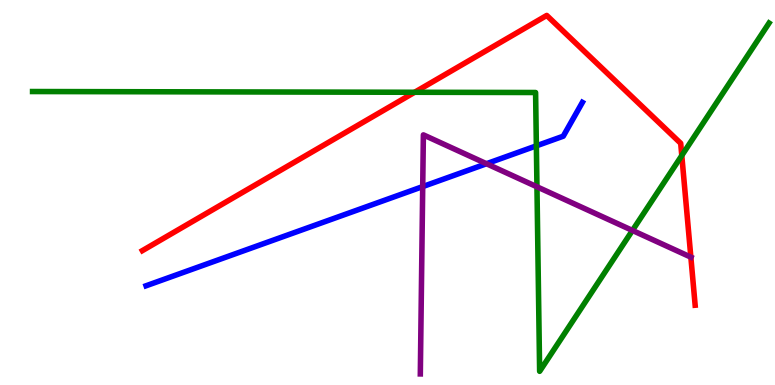[{'lines': ['blue', 'red'], 'intersections': []}, {'lines': ['green', 'red'], 'intersections': [{'x': 5.35, 'y': 7.6}, {'x': 8.8, 'y': 5.96}]}, {'lines': ['purple', 'red'], 'intersections': [{'x': 8.91, 'y': 3.32}]}, {'lines': ['blue', 'green'], 'intersections': [{'x': 6.92, 'y': 6.21}]}, {'lines': ['blue', 'purple'], 'intersections': [{'x': 5.45, 'y': 5.15}, {'x': 6.28, 'y': 5.75}]}, {'lines': ['green', 'purple'], 'intersections': [{'x': 6.93, 'y': 5.15}, {'x': 8.16, 'y': 4.01}]}]